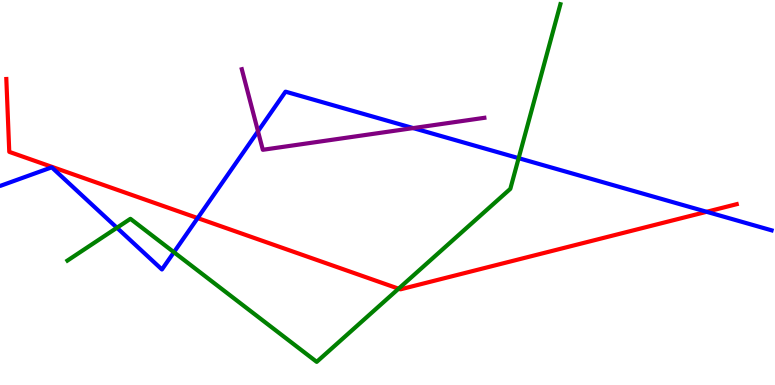[{'lines': ['blue', 'red'], 'intersections': [{'x': 2.55, 'y': 4.34}, {'x': 9.12, 'y': 4.5}]}, {'lines': ['green', 'red'], 'intersections': [{'x': 5.14, 'y': 2.5}]}, {'lines': ['purple', 'red'], 'intersections': []}, {'lines': ['blue', 'green'], 'intersections': [{'x': 1.51, 'y': 4.08}, {'x': 2.24, 'y': 3.45}, {'x': 6.69, 'y': 5.89}]}, {'lines': ['blue', 'purple'], 'intersections': [{'x': 3.33, 'y': 6.59}, {'x': 5.33, 'y': 6.67}]}, {'lines': ['green', 'purple'], 'intersections': []}]